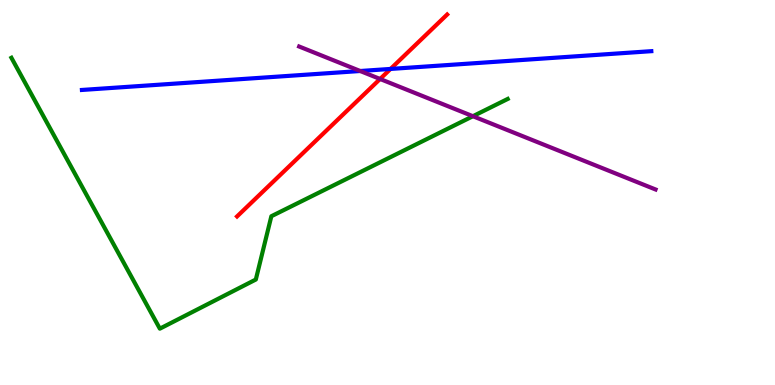[{'lines': ['blue', 'red'], 'intersections': [{'x': 5.04, 'y': 8.21}]}, {'lines': ['green', 'red'], 'intersections': []}, {'lines': ['purple', 'red'], 'intersections': [{'x': 4.9, 'y': 7.95}]}, {'lines': ['blue', 'green'], 'intersections': []}, {'lines': ['blue', 'purple'], 'intersections': [{'x': 4.65, 'y': 8.16}]}, {'lines': ['green', 'purple'], 'intersections': [{'x': 6.1, 'y': 6.98}]}]